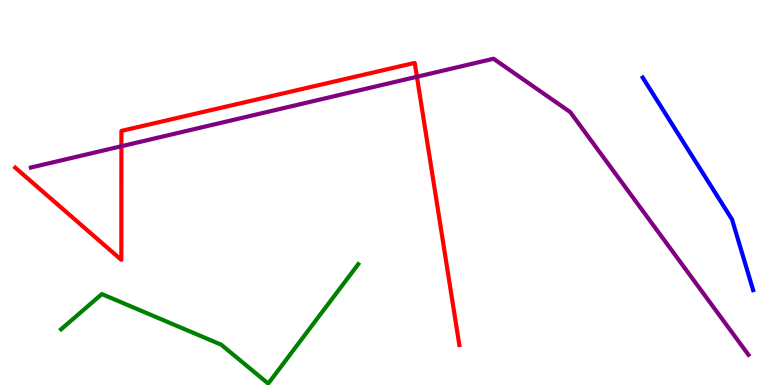[{'lines': ['blue', 'red'], 'intersections': []}, {'lines': ['green', 'red'], 'intersections': []}, {'lines': ['purple', 'red'], 'intersections': [{'x': 1.57, 'y': 6.2}, {'x': 5.38, 'y': 8.01}]}, {'lines': ['blue', 'green'], 'intersections': []}, {'lines': ['blue', 'purple'], 'intersections': []}, {'lines': ['green', 'purple'], 'intersections': []}]